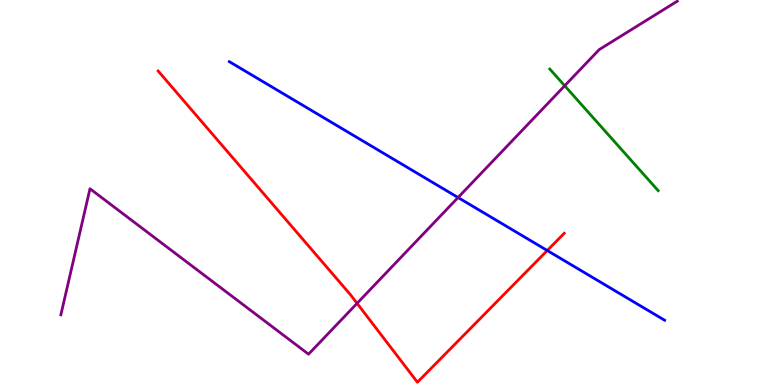[{'lines': ['blue', 'red'], 'intersections': [{'x': 7.06, 'y': 3.49}]}, {'lines': ['green', 'red'], 'intersections': []}, {'lines': ['purple', 'red'], 'intersections': [{'x': 4.61, 'y': 2.12}]}, {'lines': ['blue', 'green'], 'intersections': []}, {'lines': ['blue', 'purple'], 'intersections': [{'x': 5.91, 'y': 4.87}]}, {'lines': ['green', 'purple'], 'intersections': [{'x': 7.29, 'y': 7.77}]}]